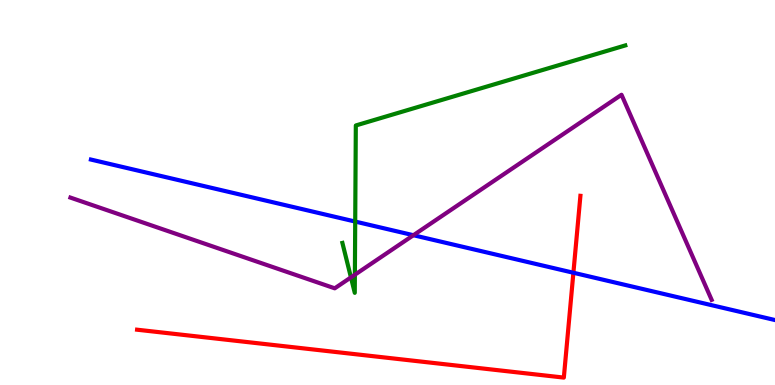[{'lines': ['blue', 'red'], 'intersections': [{'x': 7.4, 'y': 2.92}]}, {'lines': ['green', 'red'], 'intersections': []}, {'lines': ['purple', 'red'], 'intersections': []}, {'lines': ['blue', 'green'], 'intersections': [{'x': 4.58, 'y': 4.25}]}, {'lines': ['blue', 'purple'], 'intersections': [{'x': 5.33, 'y': 3.89}]}, {'lines': ['green', 'purple'], 'intersections': [{'x': 4.53, 'y': 2.8}, {'x': 4.58, 'y': 2.86}]}]